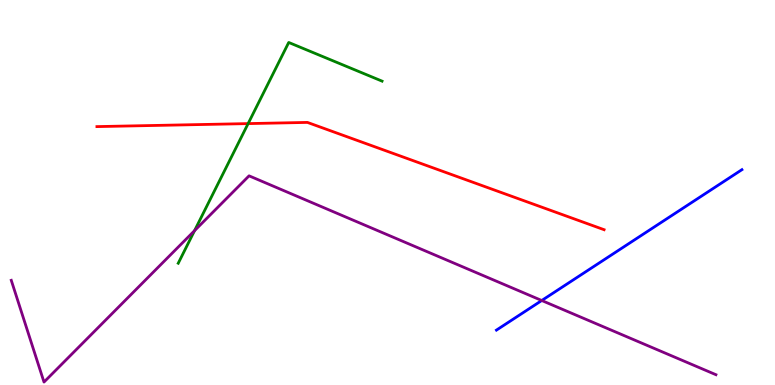[{'lines': ['blue', 'red'], 'intersections': []}, {'lines': ['green', 'red'], 'intersections': [{'x': 3.2, 'y': 6.79}]}, {'lines': ['purple', 'red'], 'intersections': []}, {'lines': ['blue', 'green'], 'intersections': []}, {'lines': ['blue', 'purple'], 'intersections': [{'x': 6.99, 'y': 2.19}]}, {'lines': ['green', 'purple'], 'intersections': [{'x': 2.51, 'y': 4.01}]}]